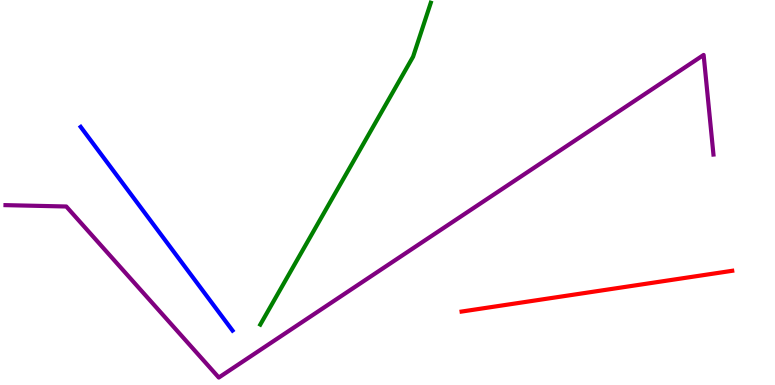[{'lines': ['blue', 'red'], 'intersections': []}, {'lines': ['green', 'red'], 'intersections': []}, {'lines': ['purple', 'red'], 'intersections': []}, {'lines': ['blue', 'green'], 'intersections': []}, {'lines': ['blue', 'purple'], 'intersections': []}, {'lines': ['green', 'purple'], 'intersections': []}]